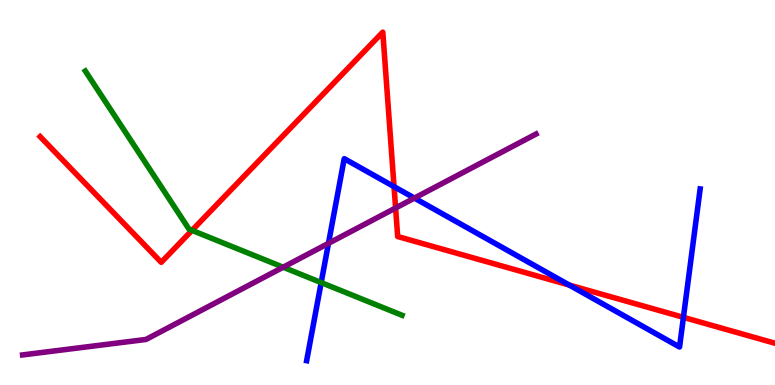[{'lines': ['blue', 'red'], 'intersections': [{'x': 5.08, 'y': 5.15}, {'x': 7.34, 'y': 2.6}, {'x': 8.82, 'y': 1.76}]}, {'lines': ['green', 'red'], 'intersections': [{'x': 2.48, 'y': 4.02}]}, {'lines': ['purple', 'red'], 'intersections': [{'x': 5.1, 'y': 4.6}]}, {'lines': ['blue', 'green'], 'intersections': [{'x': 4.14, 'y': 2.66}]}, {'lines': ['blue', 'purple'], 'intersections': [{'x': 4.24, 'y': 3.68}, {'x': 5.35, 'y': 4.85}]}, {'lines': ['green', 'purple'], 'intersections': [{'x': 3.65, 'y': 3.06}]}]